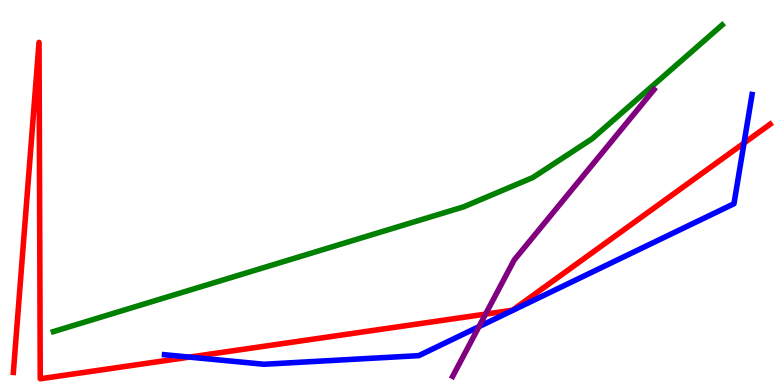[{'lines': ['blue', 'red'], 'intersections': [{'x': 2.44, 'y': 0.724}, {'x': 9.6, 'y': 6.28}]}, {'lines': ['green', 'red'], 'intersections': []}, {'lines': ['purple', 'red'], 'intersections': [{'x': 6.27, 'y': 1.84}]}, {'lines': ['blue', 'green'], 'intersections': []}, {'lines': ['blue', 'purple'], 'intersections': [{'x': 6.18, 'y': 1.52}]}, {'lines': ['green', 'purple'], 'intersections': []}]